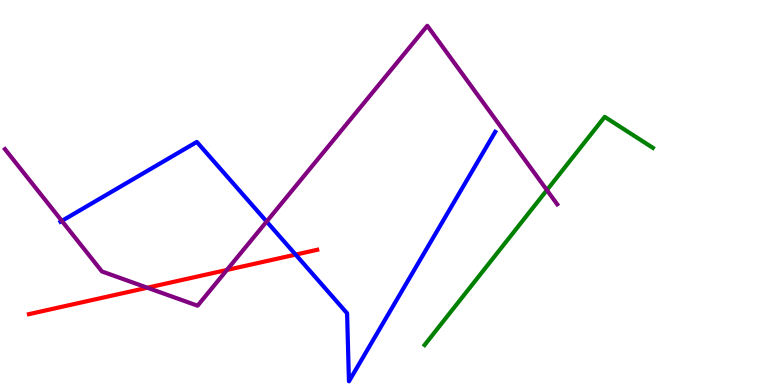[{'lines': ['blue', 'red'], 'intersections': [{'x': 3.81, 'y': 3.39}]}, {'lines': ['green', 'red'], 'intersections': []}, {'lines': ['purple', 'red'], 'intersections': [{'x': 1.9, 'y': 2.53}, {'x': 2.93, 'y': 2.99}]}, {'lines': ['blue', 'green'], 'intersections': []}, {'lines': ['blue', 'purple'], 'intersections': [{'x': 0.798, 'y': 4.26}, {'x': 3.44, 'y': 4.25}]}, {'lines': ['green', 'purple'], 'intersections': [{'x': 7.06, 'y': 5.06}]}]